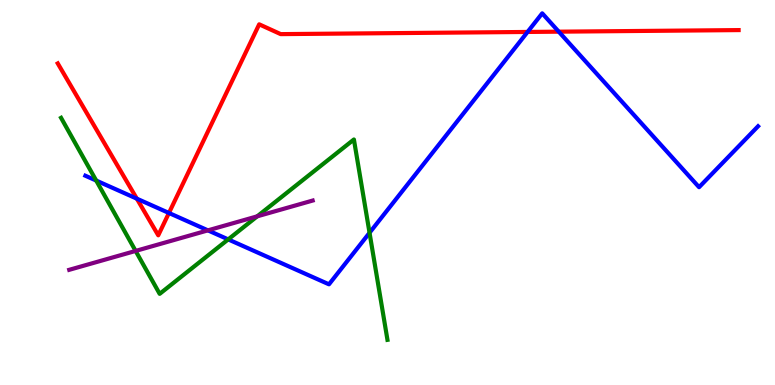[{'lines': ['blue', 'red'], 'intersections': [{'x': 1.77, 'y': 4.84}, {'x': 2.18, 'y': 4.47}, {'x': 6.81, 'y': 9.17}, {'x': 7.21, 'y': 9.18}]}, {'lines': ['green', 'red'], 'intersections': []}, {'lines': ['purple', 'red'], 'intersections': []}, {'lines': ['blue', 'green'], 'intersections': [{'x': 1.24, 'y': 5.31}, {'x': 2.94, 'y': 3.78}, {'x': 4.77, 'y': 3.95}]}, {'lines': ['blue', 'purple'], 'intersections': [{'x': 2.68, 'y': 4.02}]}, {'lines': ['green', 'purple'], 'intersections': [{'x': 1.75, 'y': 3.48}, {'x': 3.32, 'y': 4.38}]}]